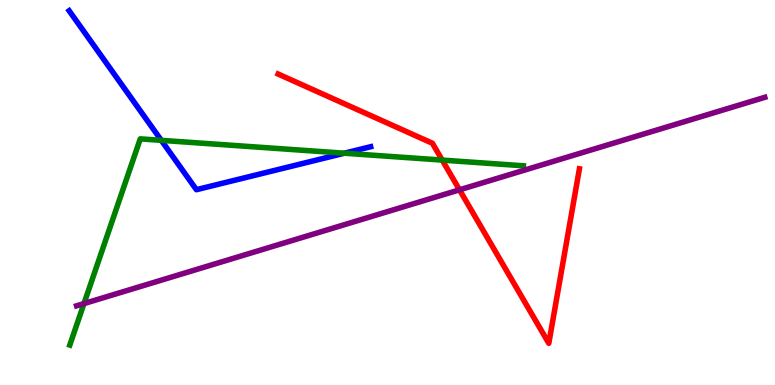[{'lines': ['blue', 'red'], 'intersections': []}, {'lines': ['green', 'red'], 'intersections': [{'x': 5.71, 'y': 5.84}]}, {'lines': ['purple', 'red'], 'intersections': [{'x': 5.93, 'y': 5.07}]}, {'lines': ['blue', 'green'], 'intersections': [{'x': 2.08, 'y': 6.35}, {'x': 4.44, 'y': 6.02}]}, {'lines': ['blue', 'purple'], 'intersections': []}, {'lines': ['green', 'purple'], 'intersections': [{'x': 1.08, 'y': 2.11}]}]